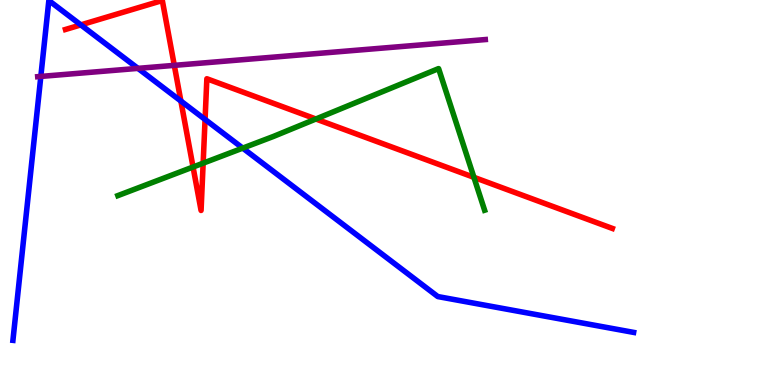[{'lines': ['blue', 'red'], 'intersections': [{'x': 1.04, 'y': 9.35}, {'x': 2.33, 'y': 7.38}, {'x': 2.65, 'y': 6.9}]}, {'lines': ['green', 'red'], 'intersections': [{'x': 2.49, 'y': 5.66}, {'x': 2.62, 'y': 5.76}, {'x': 4.08, 'y': 6.91}, {'x': 6.12, 'y': 5.39}]}, {'lines': ['purple', 'red'], 'intersections': [{'x': 2.25, 'y': 8.3}]}, {'lines': ['blue', 'green'], 'intersections': [{'x': 3.13, 'y': 6.15}]}, {'lines': ['blue', 'purple'], 'intersections': [{'x': 0.527, 'y': 8.01}, {'x': 1.78, 'y': 8.22}]}, {'lines': ['green', 'purple'], 'intersections': []}]